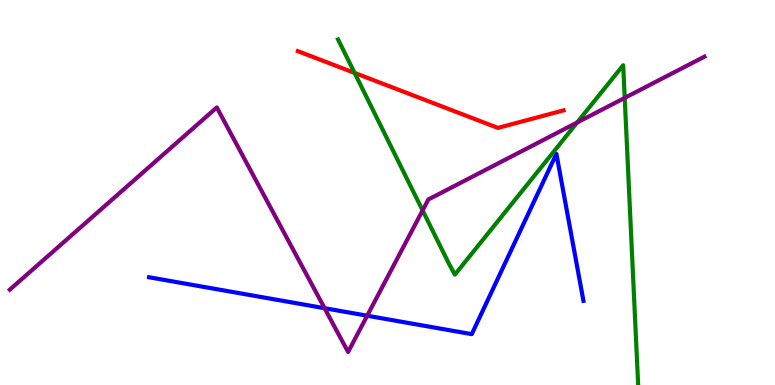[{'lines': ['blue', 'red'], 'intersections': []}, {'lines': ['green', 'red'], 'intersections': [{'x': 4.58, 'y': 8.11}]}, {'lines': ['purple', 'red'], 'intersections': []}, {'lines': ['blue', 'green'], 'intersections': []}, {'lines': ['blue', 'purple'], 'intersections': [{'x': 4.19, 'y': 1.99}, {'x': 4.74, 'y': 1.8}]}, {'lines': ['green', 'purple'], 'intersections': [{'x': 5.45, 'y': 4.53}, {'x': 7.45, 'y': 6.82}, {'x': 8.06, 'y': 7.46}]}]